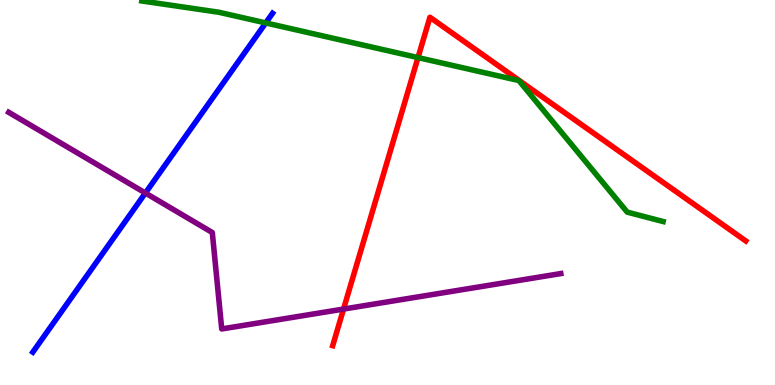[{'lines': ['blue', 'red'], 'intersections': []}, {'lines': ['green', 'red'], 'intersections': [{'x': 5.39, 'y': 8.5}]}, {'lines': ['purple', 'red'], 'intersections': [{'x': 4.43, 'y': 1.97}]}, {'lines': ['blue', 'green'], 'intersections': [{'x': 3.43, 'y': 9.4}]}, {'lines': ['blue', 'purple'], 'intersections': [{'x': 1.88, 'y': 4.99}]}, {'lines': ['green', 'purple'], 'intersections': []}]